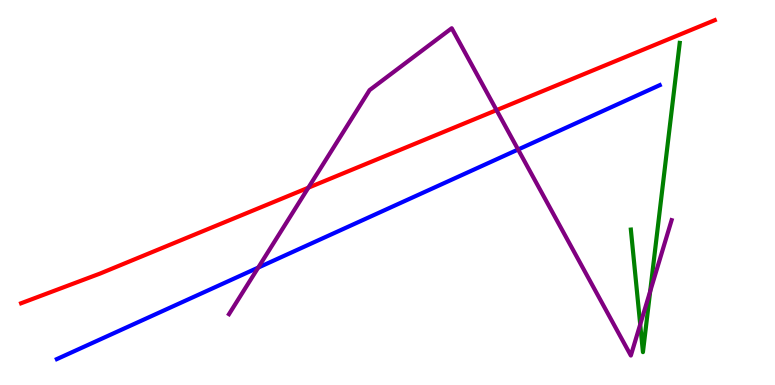[{'lines': ['blue', 'red'], 'intersections': []}, {'lines': ['green', 'red'], 'intersections': []}, {'lines': ['purple', 'red'], 'intersections': [{'x': 3.98, 'y': 5.12}, {'x': 6.41, 'y': 7.14}]}, {'lines': ['blue', 'green'], 'intersections': []}, {'lines': ['blue', 'purple'], 'intersections': [{'x': 3.33, 'y': 3.05}, {'x': 6.69, 'y': 6.12}]}, {'lines': ['green', 'purple'], 'intersections': [{'x': 8.26, 'y': 1.57}, {'x': 8.39, 'y': 2.43}]}]